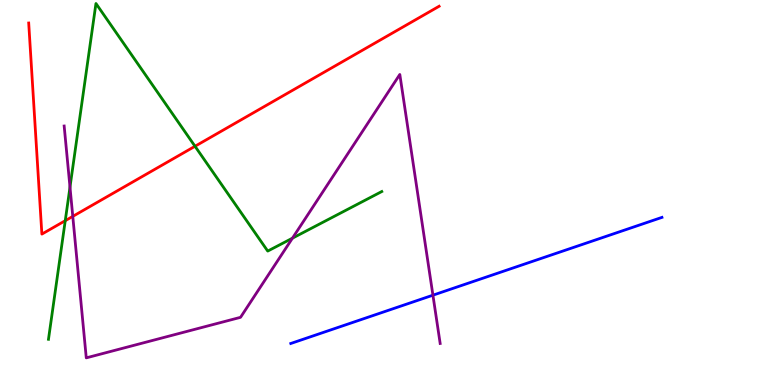[{'lines': ['blue', 'red'], 'intersections': []}, {'lines': ['green', 'red'], 'intersections': [{'x': 0.842, 'y': 4.27}, {'x': 2.52, 'y': 6.2}]}, {'lines': ['purple', 'red'], 'intersections': [{'x': 0.939, 'y': 4.38}]}, {'lines': ['blue', 'green'], 'intersections': []}, {'lines': ['blue', 'purple'], 'intersections': [{'x': 5.59, 'y': 2.33}]}, {'lines': ['green', 'purple'], 'intersections': [{'x': 0.903, 'y': 5.14}, {'x': 3.77, 'y': 3.81}]}]